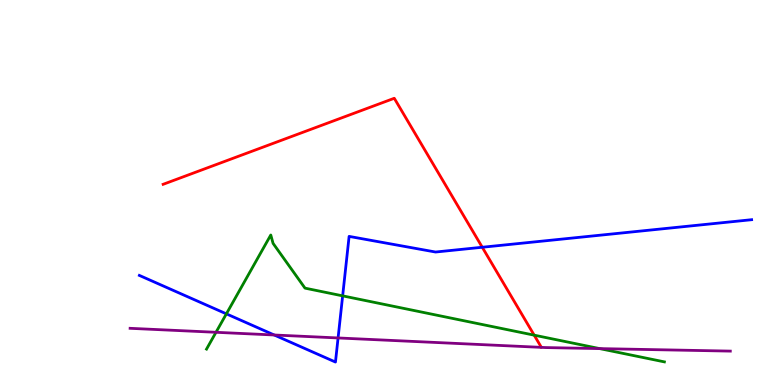[{'lines': ['blue', 'red'], 'intersections': [{'x': 6.22, 'y': 3.58}]}, {'lines': ['green', 'red'], 'intersections': [{'x': 6.89, 'y': 1.29}]}, {'lines': ['purple', 'red'], 'intersections': []}, {'lines': ['blue', 'green'], 'intersections': [{'x': 2.92, 'y': 1.85}, {'x': 4.42, 'y': 2.32}]}, {'lines': ['blue', 'purple'], 'intersections': [{'x': 3.54, 'y': 1.3}, {'x': 4.36, 'y': 1.22}]}, {'lines': ['green', 'purple'], 'intersections': [{'x': 2.79, 'y': 1.37}, {'x': 7.74, 'y': 0.945}]}]